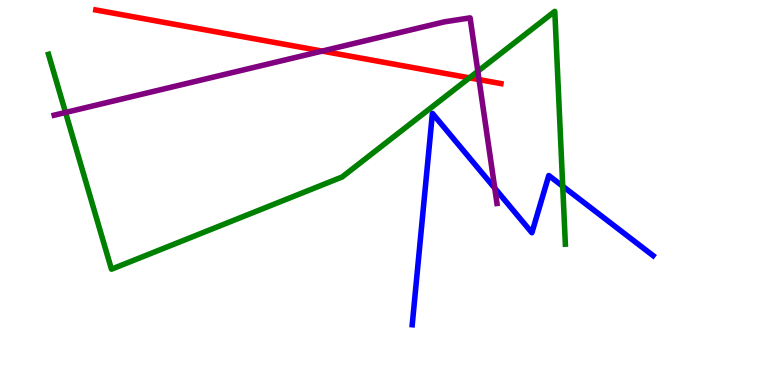[{'lines': ['blue', 'red'], 'intersections': []}, {'lines': ['green', 'red'], 'intersections': [{'x': 6.06, 'y': 7.98}]}, {'lines': ['purple', 'red'], 'intersections': [{'x': 4.16, 'y': 8.67}, {'x': 6.18, 'y': 7.93}]}, {'lines': ['blue', 'green'], 'intersections': [{'x': 7.26, 'y': 5.16}]}, {'lines': ['blue', 'purple'], 'intersections': [{'x': 6.38, 'y': 5.11}]}, {'lines': ['green', 'purple'], 'intersections': [{'x': 0.846, 'y': 7.08}, {'x': 6.17, 'y': 8.15}]}]